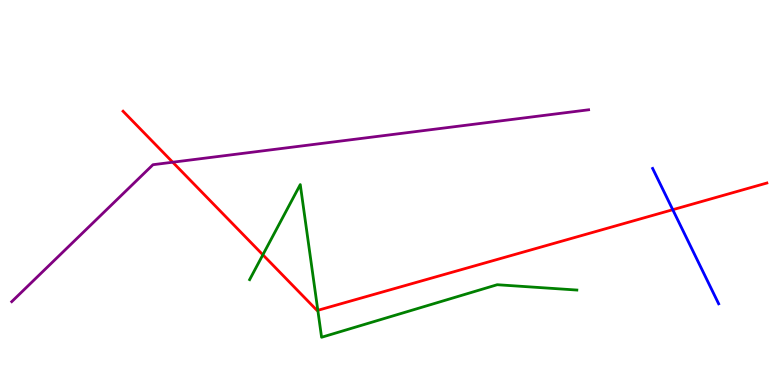[{'lines': ['blue', 'red'], 'intersections': [{'x': 8.68, 'y': 4.55}]}, {'lines': ['green', 'red'], 'intersections': [{'x': 3.39, 'y': 3.38}, {'x': 4.1, 'y': 1.94}]}, {'lines': ['purple', 'red'], 'intersections': [{'x': 2.23, 'y': 5.79}]}, {'lines': ['blue', 'green'], 'intersections': []}, {'lines': ['blue', 'purple'], 'intersections': []}, {'lines': ['green', 'purple'], 'intersections': []}]